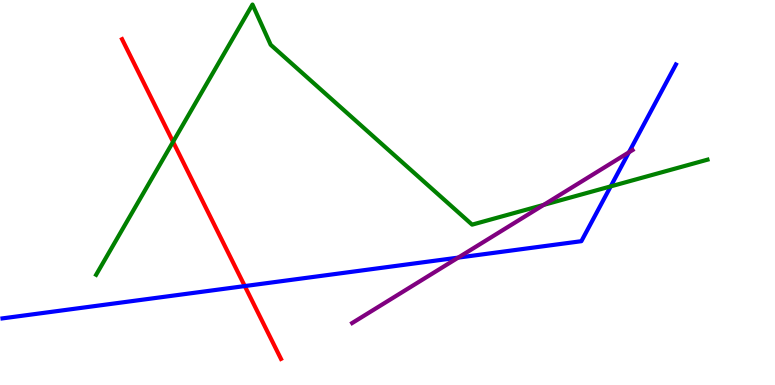[{'lines': ['blue', 'red'], 'intersections': [{'x': 3.16, 'y': 2.57}]}, {'lines': ['green', 'red'], 'intersections': [{'x': 2.23, 'y': 6.32}]}, {'lines': ['purple', 'red'], 'intersections': []}, {'lines': ['blue', 'green'], 'intersections': [{'x': 7.88, 'y': 5.16}]}, {'lines': ['blue', 'purple'], 'intersections': [{'x': 5.91, 'y': 3.31}, {'x': 8.12, 'y': 6.04}]}, {'lines': ['green', 'purple'], 'intersections': [{'x': 7.02, 'y': 4.68}]}]